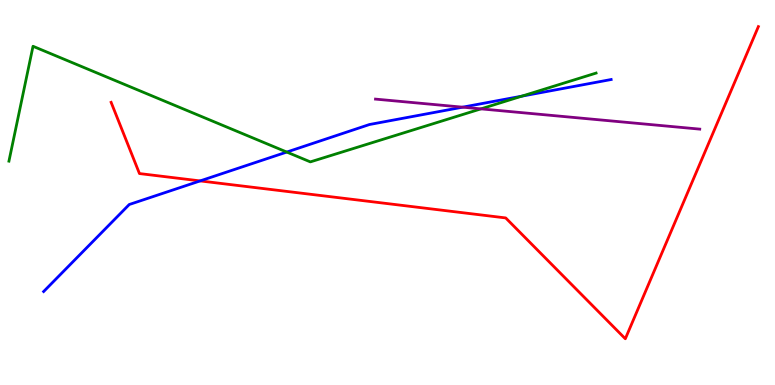[{'lines': ['blue', 'red'], 'intersections': [{'x': 2.58, 'y': 5.3}]}, {'lines': ['green', 'red'], 'intersections': []}, {'lines': ['purple', 'red'], 'intersections': []}, {'lines': ['blue', 'green'], 'intersections': [{'x': 3.7, 'y': 6.05}, {'x': 6.73, 'y': 7.5}]}, {'lines': ['blue', 'purple'], 'intersections': [{'x': 5.97, 'y': 7.22}]}, {'lines': ['green', 'purple'], 'intersections': [{'x': 6.21, 'y': 7.17}]}]